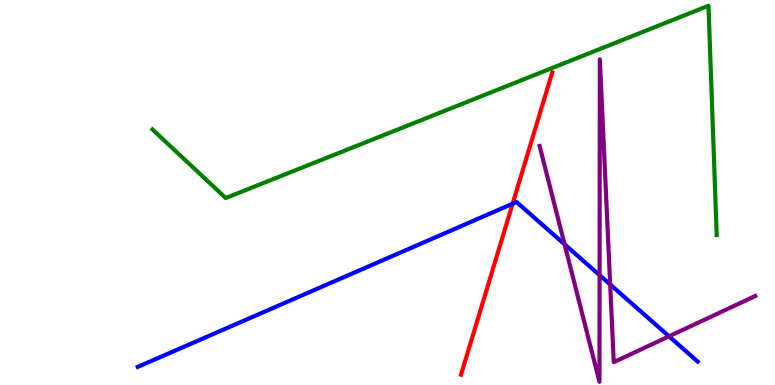[{'lines': ['blue', 'red'], 'intersections': [{'x': 6.61, 'y': 4.71}]}, {'lines': ['green', 'red'], 'intersections': []}, {'lines': ['purple', 'red'], 'intersections': []}, {'lines': ['blue', 'green'], 'intersections': []}, {'lines': ['blue', 'purple'], 'intersections': [{'x': 7.28, 'y': 3.65}, {'x': 7.74, 'y': 2.85}, {'x': 7.87, 'y': 2.61}, {'x': 8.63, 'y': 1.26}]}, {'lines': ['green', 'purple'], 'intersections': []}]